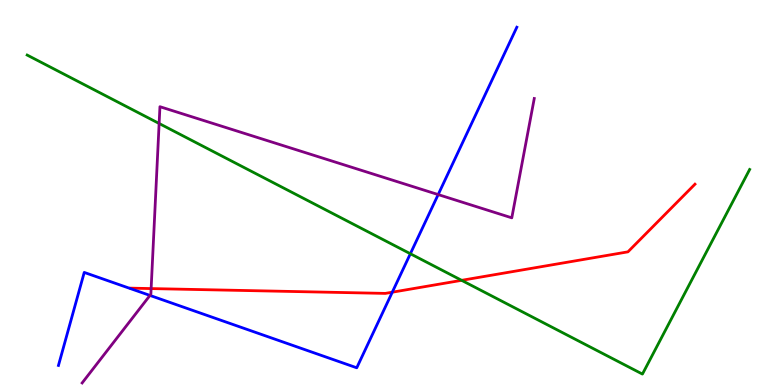[{'lines': ['blue', 'red'], 'intersections': [{'x': 5.06, 'y': 2.41}]}, {'lines': ['green', 'red'], 'intersections': [{'x': 5.96, 'y': 2.72}]}, {'lines': ['purple', 'red'], 'intersections': [{'x': 1.95, 'y': 2.5}]}, {'lines': ['blue', 'green'], 'intersections': [{'x': 5.29, 'y': 3.41}]}, {'lines': ['blue', 'purple'], 'intersections': [{'x': 1.93, 'y': 2.33}, {'x': 5.65, 'y': 4.95}]}, {'lines': ['green', 'purple'], 'intersections': [{'x': 2.05, 'y': 6.79}]}]